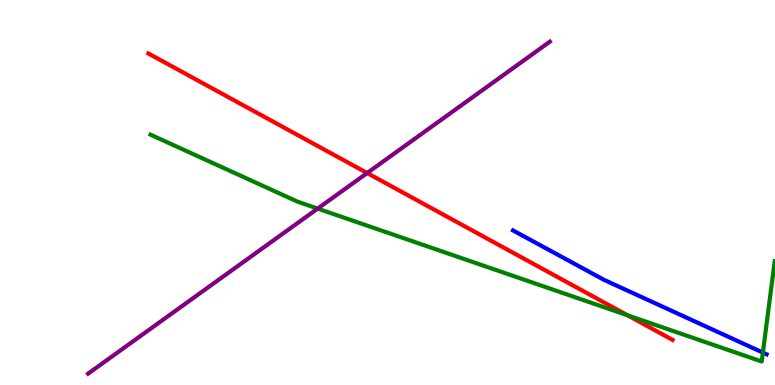[{'lines': ['blue', 'red'], 'intersections': []}, {'lines': ['green', 'red'], 'intersections': [{'x': 8.1, 'y': 1.81}]}, {'lines': ['purple', 'red'], 'intersections': [{'x': 4.74, 'y': 5.51}]}, {'lines': ['blue', 'green'], 'intersections': [{'x': 9.84, 'y': 0.842}]}, {'lines': ['blue', 'purple'], 'intersections': []}, {'lines': ['green', 'purple'], 'intersections': [{'x': 4.1, 'y': 4.58}]}]